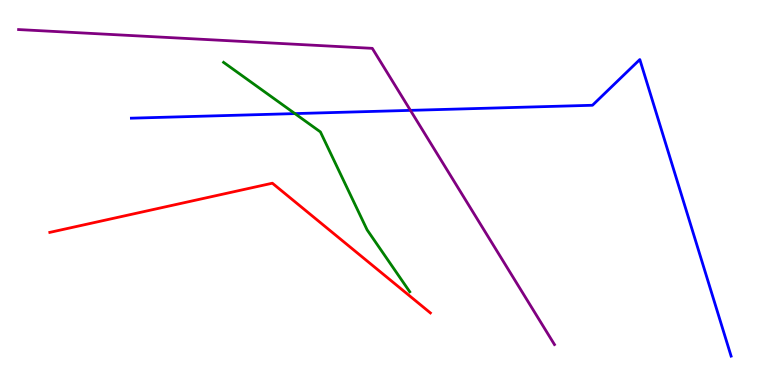[{'lines': ['blue', 'red'], 'intersections': []}, {'lines': ['green', 'red'], 'intersections': []}, {'lines': ['purple', 'red'], 'intersections': []}, {'lines': ['blue', 'green'], 'intersections': [{'x': 3.81, 'y': 7.05}]}, {'lines': ['blue', 'purple'], 'intersections': [{'x': 5.3, 'y': 7.13}]}, {'lines': ['green', 'purple'], 'intersections': []}]